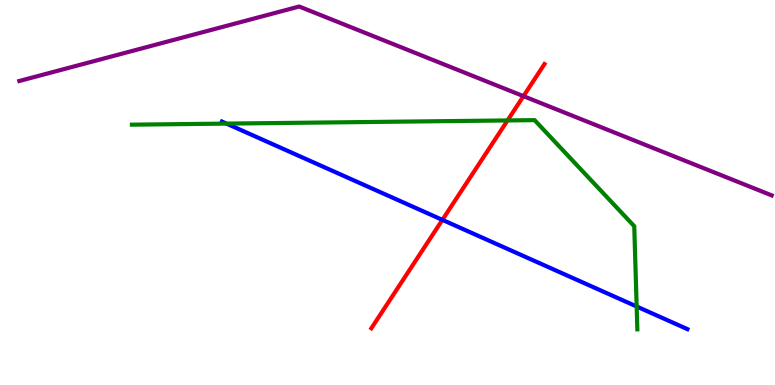[{'lines': ['blue', 'red'], 'intersections': [{'x': 5.71, 'y': 4.29}]}, {'lines': ['green', 'red'], 'intersections': [{'x': 6.55, 'y': 6.87}]}, {'lines': ['purple', 'red'], 'intersections': [{'x': 6.75, 'y': 7.5}]}, {'lines': ['blue', 'green'], 'intersections': [{'x': 2.92, 'y': 6.79}, {'x': 8.21, 'y': 2.04}]}, {'lines': ['blue', 'purple'], 'intersections': []}, {'lines': ['green', 'purple'], 'intersections': []}]